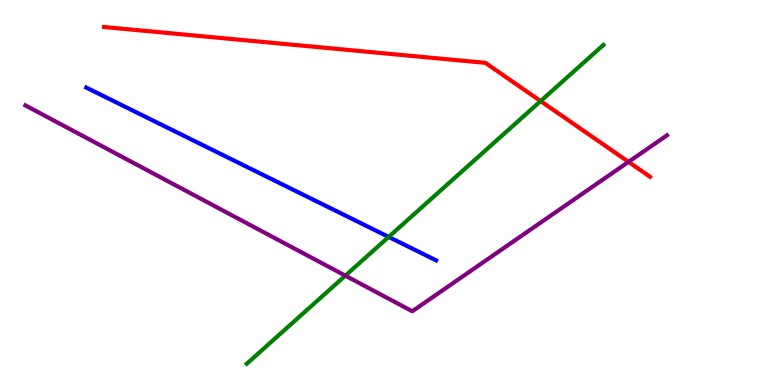[{'lines': ['blue', 'red'], 'intersections': []}, {'lines': ['green', 'red'], 'intersections': [{'x': 6.98, 'y': 7.37}]}, {'lines': ['purple', 'red'], 'intersections': [{'x': 8.11, 'y': 5.8}]}, {'lines': ['blue', 'green'], 'intersections': [{'x': 5.02, 'y': 3.85}]}, {'lines': ['blue', 'purple'], 'intersections': []}, {'lines': ['green', 'purple'], 'intersections': [{'x': 4.46, 'y': 2.84}]}]